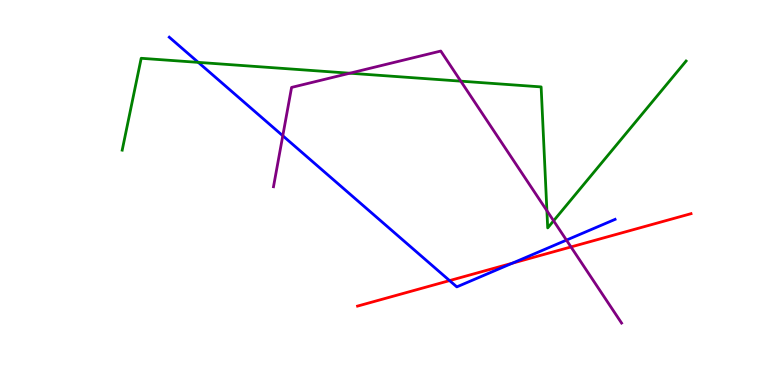[{'lines': ['blue', 'red'], 'intersections': [{'x': 5.8, 'y': 2.71}, {'x': 6.61, 'y': 3.16}]}, {'lines': ['green', 'red'], 'intersections': []}, {'lines': ['purple', 'red'], 'intersections': [{'x': 7.37, 'y': 3.59}]}, {'lines': ['blue', 'green'], 'intersections': [{'x': 2.56, 'y': 8.38}]}, {'lines': ['blue', 'purple'], 'intersections': [{'x': 3.65, 'y': 6.47}, {'x': 7.31, 'y': 3.76}]}, {'lines': ['green', 'purple'], 'intersections': [{'x': 4.51, 'y': 8.1}, {'x': 5.95, 'y': 7.89}, {'x': 7.06, 'y': 4.53}, {'x': 7.14, 'y': 4.27}]}]